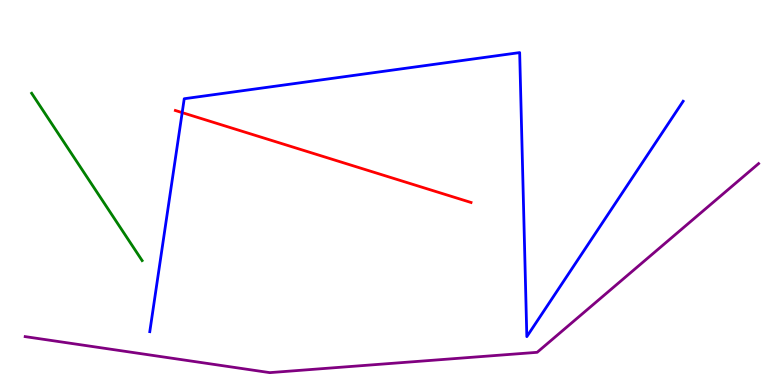[{'lines': ['blue', 'red'], 'intersections': [{'x': 2.35, 'y': 7.08}]}, {'lines': ['green', 'red'], 'intersections': []}, {'lines': ['purple', 'red'], 'intersections': []}, {'lines': ['blue', 'green'], 'intersections': []}, {'lines': ['blue', 'purple'], 'intersections': []}, {'lines': ['green', 'purple'], 'intersections': []}]